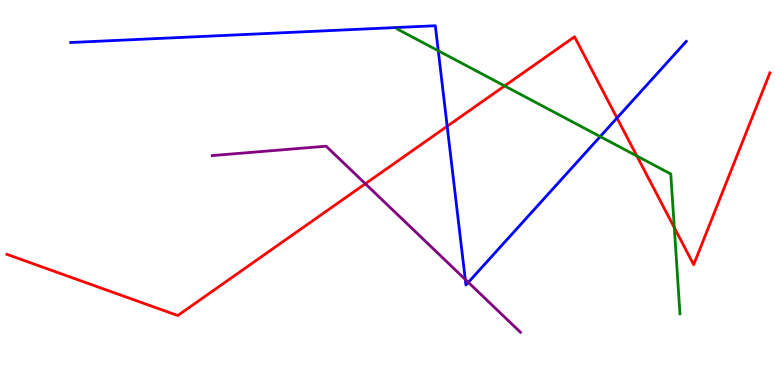[{'lines': ['blue', 'red'], 'intersections': [{'x': 5.77, 'y': 6.72}, {'x': 7.96, 'y': 6.94}]}, {'lines': ['green', 'red'], 'intersections': [{'x': 6.51, 'y': 7.77}, {'x': 8.22, 'y': 5.95}, {'x': 8.7, 'y': 4.09}]}, {'lines': ['purple', 'red'], 'intersections': [{'x': 4.71, 'y': 5.23}]}, {'lines': ['blue', 'green'], 'intersections': [{'x': 5.66, 'y': 8.68}, {'x': 7.74, 'y': 6.45}]}, {'lines': ['blue', 'purple'], 'intersections': [{'x': 6.0, 'y': 2.74}, {'x': 6.04, 'y': 2.67}]}, {'lines': ['green', 'purple'], 'intersections': []}]